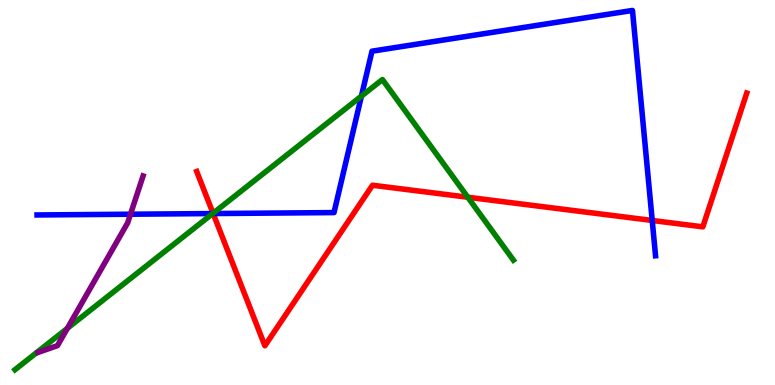[{'lines': ['blue', 'red'], 'intersections': [{'x': 2.75, 'y': 4.45}, {'x': 8.42, 'y': 4.27}]}, {'lines': ['green', 'red'], 'intersections': [{'x': 2.75, 'y': 4.46}, {'x': 6.04, 'y': 4.88}]}, {'lines': ['purple', 'red'], 'intersections': []}, {'lines': ['blue', 'green'], 'intersections': [{'x': 2.74, 'y': 4.45}, {'x': 4.66, 'y': 7.5}]}, {'lines': ['blue', 'purple'], 'intersections': [{'x': 1.68, 'y': 4.44}]}, {'lines': ['green', 'purple'], 'intersections': [{'x': 0.869, 'y': 1.47}]}]